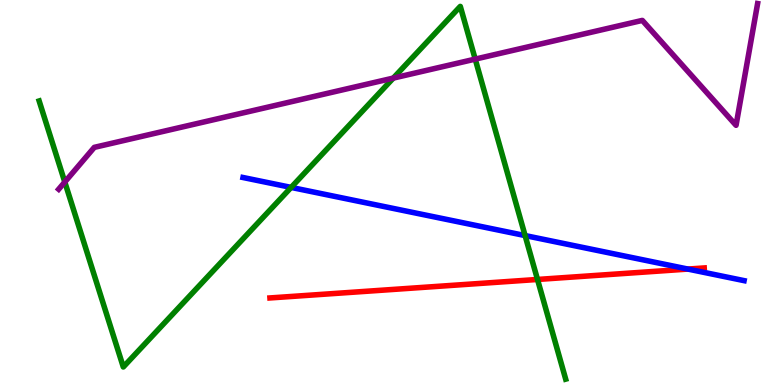[{'lines': ['blue', 'red'], 'intersections': [{'x': 8.88, 'y': 3.01}]}, {'lines': ['green', 'red'], 'intersections': [{'x': 6.94, 'y': 2.74}]}, {'lines': ['purple', 'red'], 'intersections': []}, {'lines': ['blue', 'green'], 'intersections': [{'x': 3.76, 'y': 5.13}, {'x': 6.78, 'y': 3.88}]}, {'lines': ['blue', 'purple'], 'intersections': []}, {'lines': ['green', 'purple'], 'intersections': [{'x': 0.836, 'y': 5.27}, {'x': 5.07, 'y': 7.97}, {'x': 6.13, 'y': 8.46}]}]